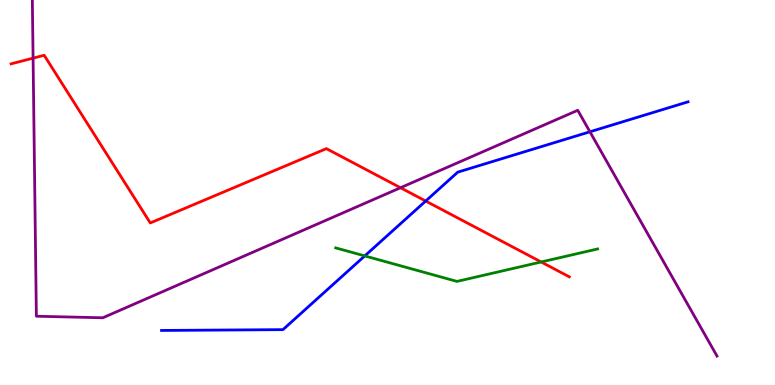[{'lines': ['blue', 'red'], 'intersections': [{'x': 5.49, 'y': 4.78}]}, {'lines': ['green', 'red'], 'intersections': [{'x': 6.98, 'y': 3.2}]}, {'lines': ['purple', 'red'], 'intersections': [{'x': 0.427, 'y': 8.49}, {'x': 5.17, 'y': 5.12}]}, {'lines': ['blue', 'green'], 'intersections': [{'x': 4.71, 'y': 3.35}]}, {'lines': ['blue', 'purple'], 'intersections': [{'x': 7.61, 'y': 6.58}]}, {'lines': ['green', 'purple'], 'intersections': []}]